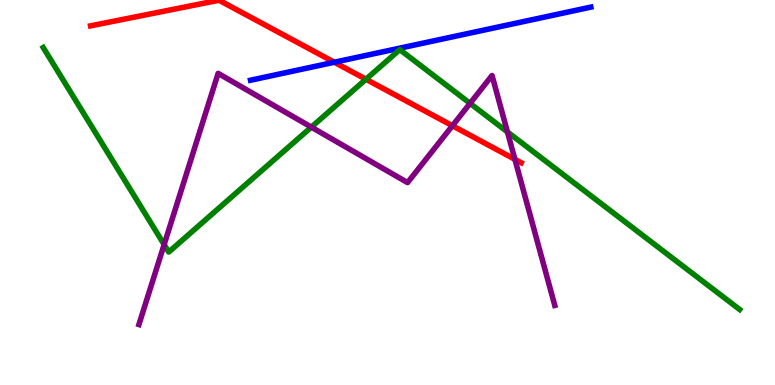[{'lines': ['blue', 'red'], 'intersections': [{'x': 4.31, 'y': 8.38}]}, {'lines': ['green', 'red'], 'intersections': [{'x': 4.72, 'y': 7.94}]}, {'lines': ['purple', 'red'], 'intersections': [{'x': 5.84, 'y': 6.73}, {'x': 6.64, 'y': 5.86}]}, {'lines': ['blue', 'green'], 'intersections': []}, {'lines': ['blue', 'purple'], 'intersections': []}, {'lines': ['green', 'purple'], 'intersections': [{'x': 2.12, 'y': 3.65}, {'x': 4.02, 'y': 6.7}, {'x': 6.07, 'y': 7.32}, {'x': 6.55, 'y': 6.57}]}]